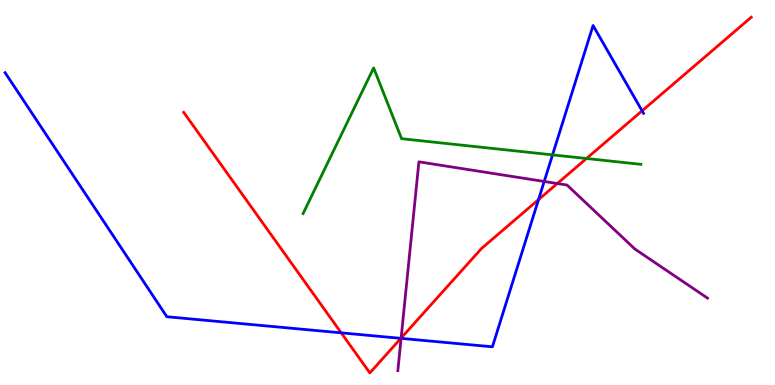[{'lines': ['blue', 'red'], 'intersections': [{'x': 4.4, 'y': 1.35}, {'x': 5.17, 'y': 1.21}, {'x': 6.95, 'y': 4.81}, {'x': 8.28, 'y': 7.12}]}, {'lines': ['green', 'red'], 'intersections': [{'x': 7.57, 'y': 5.88}]}, {'lines': ['purple', 'red'], 'intersections': [{'x': 5.18, 'y': 1.22}, {'x': 7.19, 'y': 5.23}]}, {'lines': ['blue', 'green'], 'intersections': [{'x': 7.13, 'y': 5.98}]}, {'lines': ['blue', 'purple'], 'intersections': [{'x': 5.18, 'y': 1.21}, {'x': 7.02, 'y': 5.29}]}, {'lines': ['green', 'purple'], 'intersections': []}]